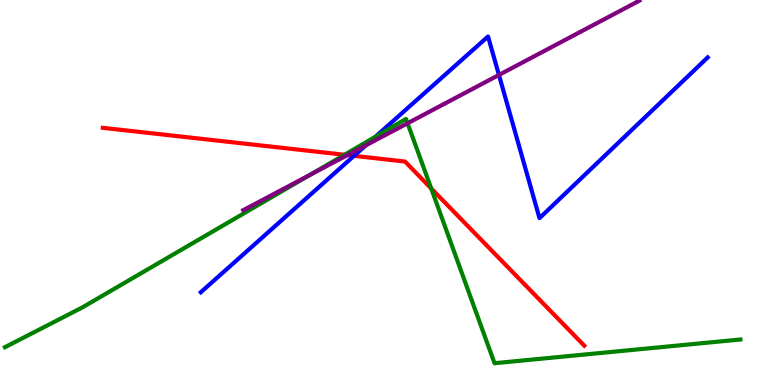[{'lines': ['blue', 'red'], 'intersections': [{'x': 4.57, 'y': 5.95}]}, {'lines': ['green', 'red'], 'intersections': [{'x': 4.44, 'y': 5.98}, {'x': 5.56, 'y': 5.11}]}, {'lines': ['purple', 'red'], 'intersections': [{'x': 4.48, 'y': 5.97}]}, {'lines': ['blue', 'green'], 'intersections': [{'x': 4.84, 'y': 6.45}]}, {'lines': ['blue', 'purple'], 'intersections': [{'x': 4.72, 'y': 6.22}, {'x': 6.44, 'y': 8.05}]}, {'lines': ['green', 'purple'], 'intersections': [{'x': 3.99, 'y': 5.45}, {'x': 5.26, 'y': 6.8}]}]